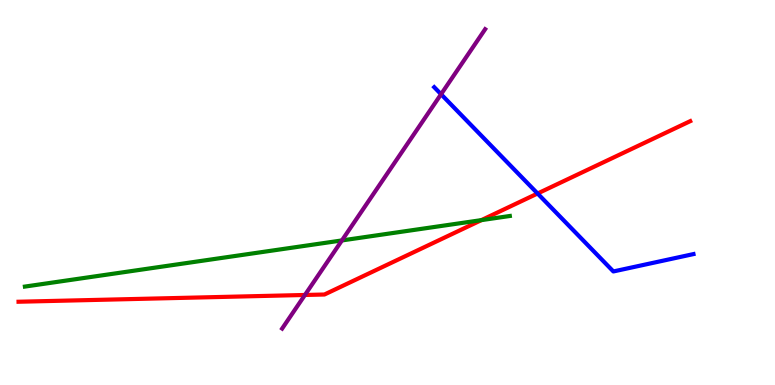[{'lines': ['blue', 'red'], 'intersections': [{'x': 6.94, 'y': 4.97}]}, {'lines': ['green', 'red'], 'intersections': [{'x': 6.21, 'y': 4.28}]}, {'lines': ['purple', 'red'], 'intersections': [{'x': 3.93, 'y': 2.34}]}, {'lines': ['blue', 'green'], 'intersections': []}, {'lines': ['blue', 'purple'], 'intersections': [{'x': 5.69, 'y': 7.55}]}, {'lines': ['green', 'purple'], 'intersections': [{'x': 4.41, 'y': 3.75}]}]